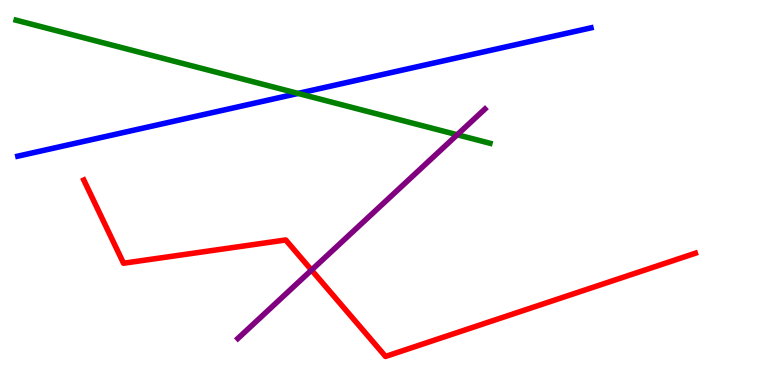[{'lines': ['blue', 'red'], 'intersections': []}, {'lines': ['green', 'red'], 'intersections': []}, {'lines': ['purple', 'red'], 'intersections': [{'x': 4.02, 'y': 2.98}]}, {'lines': ['blue', 'green'], 'intersections': [{'x': 3.85, 'y': 7.57}]}, {'lines': ['blue', 'purple'], 'intersections': []}, {'lines': ['green', 'purple'], 'intersections': [{'x': 5.9, 'y': 6.5}]}]